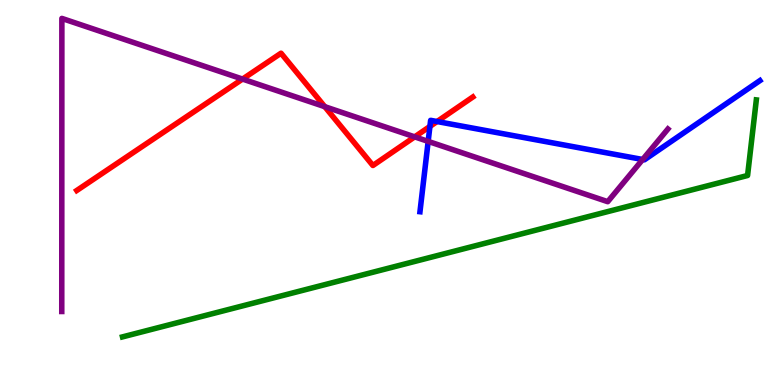[{'lines': ['blue', 'red'], 'intersections': [{'x': 5.55, 'y': 6.72}, {'x': 5.64, 'y': 6.84}]}, {'lines': ['green', 'red'], 'intersections': []}, {'lines': ['purple', 'red'], 'intersections': [{'x': 3.13, 'y': 7.95}, {'x': 4.19, 'y': 7.23}, {'x': 5.35, 'y': 6.45}]}, {'lines': ['blue', 'green'], 'intersections': []}, {'lines': ['blue', 'purple'], 'intersections': [{'x': 5.52, 'y': 6.33}, {'x': 8.29, 'y': 5.86}]}, {'lines': ['green', 'purple'], 'intersections': []}]